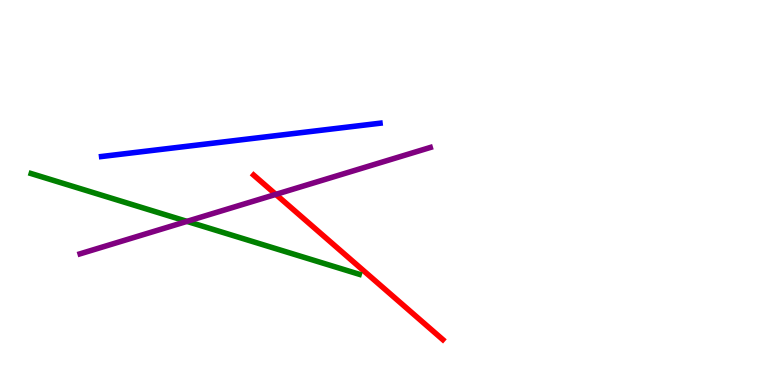[{'lines': ['blue', 'red'], 'intersections': []}, {'lines': ['green', 'red'], 'intersections': []}, {'lines': ['purple', 'red'], 'intersections': [{'x': 3.56, 'y': 4.95}]}, {'lines': ['blue', 'green'], 'intersections': []}, {'lines': ['blue', 'purple'], 'intersections': []}, {'lines': ['green', 'purple'], 'intersections': [{'x': 2.41, 'y': 4.25}]}]